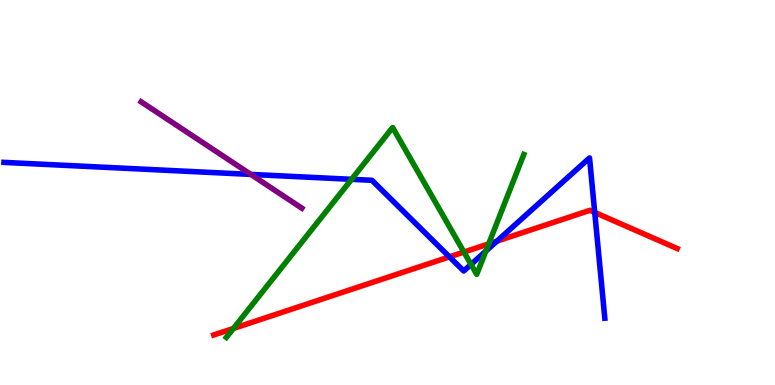[{'lines': ['blue', 'red'], 'intersections': [{'x': 5.8, 'y': 3.33}, {'x': 6.41, 'y': 3.74}, {'x': 7.67, 'y': 4.48}]}, {'lines': ['green', 'red'], 'intersections': [{'x': 3.01, 'y': 1.47}, {'x': 5.99, 'y': 3.45}, {'x': 6.31, 'y': 3.67}]}, {'lines': ['purple', 'red'], 'intersections': []}, {'lines': ['blue', 'green'], 'intersections': [{'x': 4.54, 'y': 5.34}, {'x': 6.08, 'y': 3.13}, {'x': 6.27, 'y': 3.48}]}, {'lines': ['blue', 'purple'], 'intersections': [{'x': 3.24, 'y': 5.47}]}, {'lines': ['green', 'purple'], 'intersections': []}]